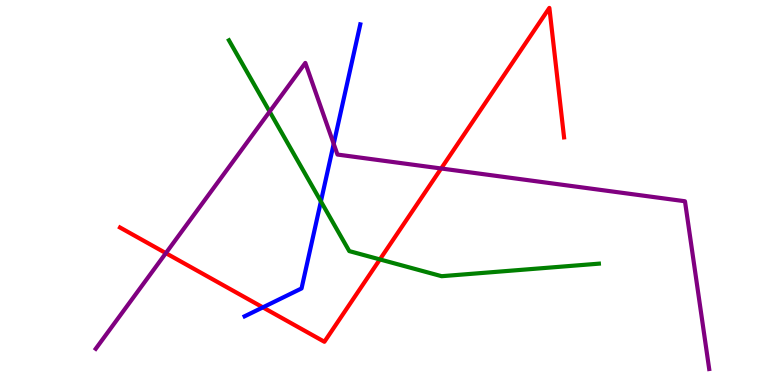[{'lines': ['blue', 'red'], 'intersections': [{'x': 3.39, 'y': 2.02}]}, {'lines': ['green', 'red'], 'intersections': [{'x': 4.9, 'y': 3.26}]}, {'lines': ['purple', 'red'], 'intersections': [{'x': 2.14, 'y': 3.42}, {'x': 5.69, 'y': 5.62}]}, {'lines': ['blue', 'green'], 'intersections': [{'x': 4.14, 'y': 4.77}]}, {'lines': ['blue', 'purple'], 'intersections': [{'x': 4.31, 'y': 6.26}]}, {'lines': ['green', 'purple'], 'intersections': [{'x': 3.48, 'y': 7.1}]}]